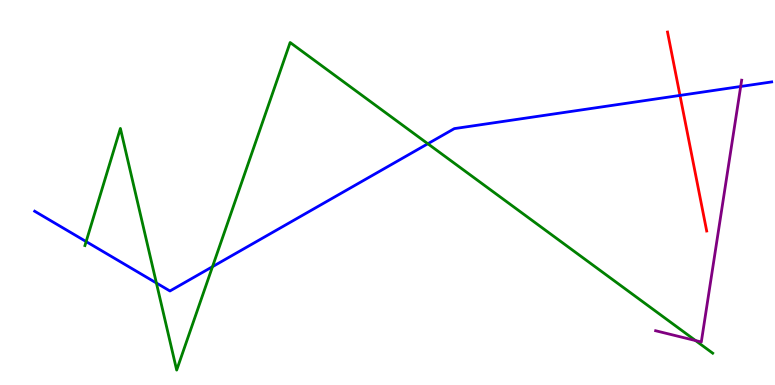[{'lines': ['blue', 'red'], 'intersections': [{'x': 8.77, 'y': 7.52}]}, {'lines': ['green', 'red'], 'intersections': []}, {'lines': ['purple', 'red'], 'intersections': []}, {'lines': ['blue', 'green'], 'intersections': [{'x': 1.11, 'y': 3.73}, {'x': 2.02, 'y': 2.65}, {'x': 2.74, 'y': 3.07}, {'x': 5.52, 'y': 6.27}]}, {'lines': ['blue', 'purple'], 'intersections': [{'x': 9.56, 'y': 7.75}]}, {'lines': ['green', 'purple'], 'intersections': [{'x': 8.97, 'y': 1.15}]}]